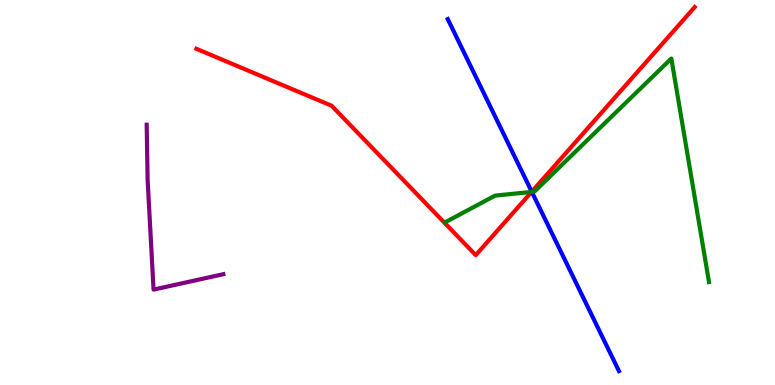[{'lines': ['blue', 'red'], 'intersections': [{'x': 6.86, 'y': 5.02}]}, {'lines': ['green', 'red'], 'intersections': [{'x': 6.86, 'y': 5.02}]}, {'lines': ['purple', 'red'], 'intersections': []}, {'lines': ['blue', 'green'], 'intersections': [{'x': 6.86, 'y': 5.02}]}, {'lines': ['blue', 'purple'], 'intersections': []}, {'lines': ['green', 'purple'], 'intersections': []}]